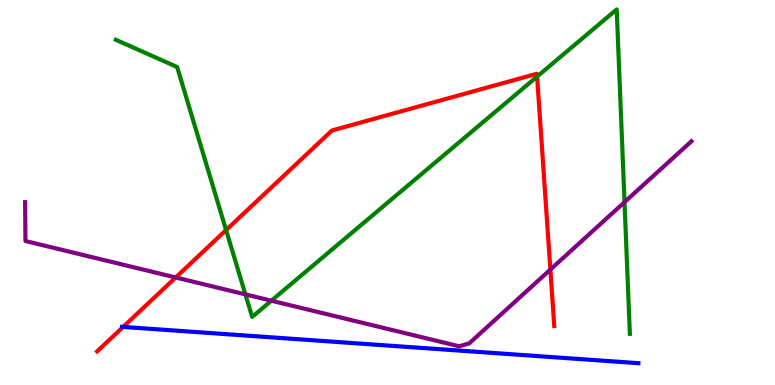[{'lines': ['blue', 'red'], 'intersections': [{'x': 1.59, 'y': 1.51}]}, {'lines': ['green', 'red'], 'intersections': [{'x': 2.92, 'y': 4.02}, {'x': 6.93, 'y': 8.01}]}, {'lines': ['purple', 'red'], 'intersections': [{'x': 2.27, 'y': 2.79}, {'x': 7.1, 'y': 3.0}]}, {'lines': ['blue', 'green'], 'intersections': []}, {'lines': ['blue', 'purple'], 'intersections': []}, {'lines': ['green', 'purple'], 'intersections': [{'x': 3.17, 'y': 2.35}, {'x': 3.5, 'y': 2.19}, {'x': 8.06, 'y': 4.75}]}]